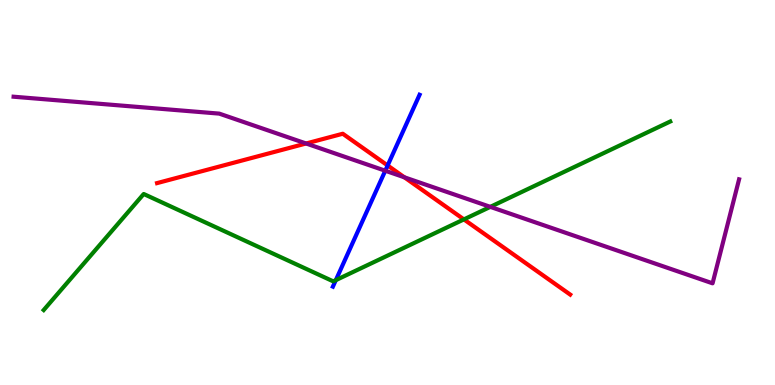[{'lines': ['blue', 'red'], 'intersections': [{'x': 5.0, 'y': 5.7}]}, {'lines': ['green', 'red'], 'intersections': [{'x': 5.99, 'y': 4.3}]}, {'lines': ['purple', 'red'], 'intersections': [{'x': 3.95, 'y': 6.27}, {'x': 5.22, 'y': 5.39}]}, {'lines': ['blue', 'green'], 'intersections': [{'x': 4.33, 'y': 2.72}]}, {'lines': ['blue', 'purple'], 'intersections': [{'x': 4.97, 'y': 5.57}]}, {'lines': ['green', 'purple'], 'intersections': [{'x': 6.33, 'y': 4.63}]}]